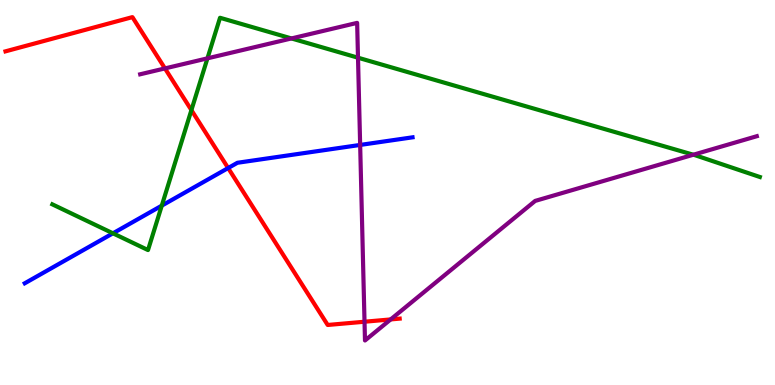[{'lines': ['blue', 'red'], 'intersections': [{'x': 2.94, 'y': 5.64}]}, {'lines': ['green', 'red'], 'intersections': [{'x': 2.47, 'y': 7.14}]}, {'lines': ['purple', 'red'], 'intersections': [{'x': 2.13, 'y': 8.22}, {'x': 4.7, 'y': 1.64}, {'x': 5.04, 'y': 1.7}]}, {'lines': ['blue', 'green'], 'intersections': [{'x': 1.46, 'y': 3.94}, {'x': 2.09, 'y': 4.66}]}, {'lines': ['blue', 'purple'], 'intersections': [{'x': 4.65, 'y': 6.24}]}, {'lines': ['green', 'purple'], 'intersections': [{'x': 2.68, 'y': 8.48}, {'x': 3.76, 'y': 9.0}, {'x': 4.62, 'y': 8.5}, {'x': 8.95, 'y': 5.98}]}]